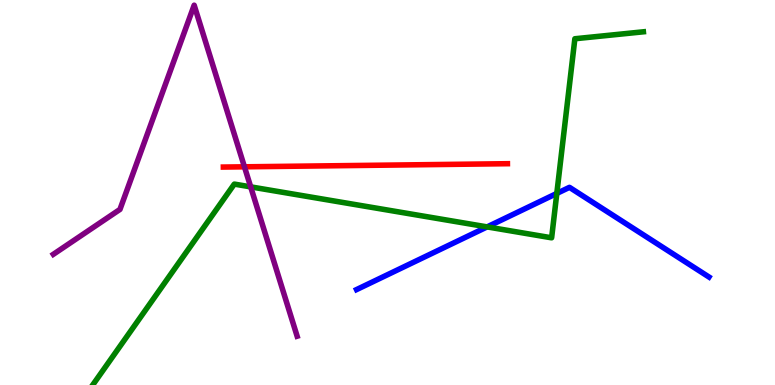[{'lines': ['blue', 'red'], 'intersections': []}, {'lines': ['green', 'red'], 'intersections': []}, {'lines': ['purple', 'red'], 'intersections': [{'x': 3.15, 'y': 5.67}]}, {'lines': ['blue', 'green'], 'intersections': [{'x': 6.29, 'y': 4.11}, {'x': 7.18, 'y': 4.98}]}, {'lines': ['blue', 'purple'], 'intersections': []}, {'lines': ['green', 'purple'], 'intersections': [{'x': 3.23, 'y': 5.15}]}]